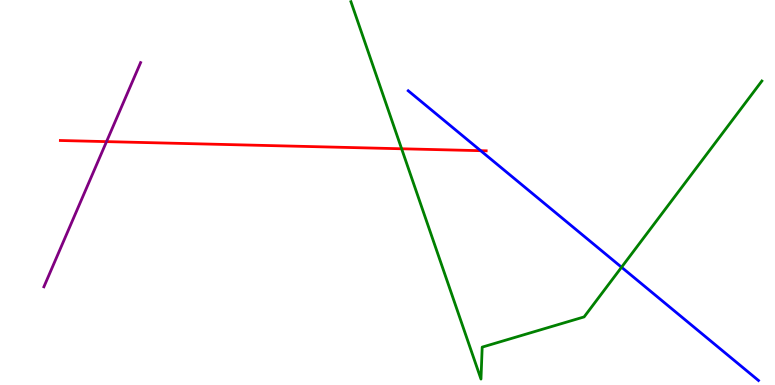[{'lines': ['blue', 'red'], 'intersections': [{'x': 6.2, 'y': 6.09}]}, {'lines': ['green', 'red'], 'intersections': [{'x': 5.18, 'y': 6.14}]}, {'lines': ['purple', 'red'], 'intersections': [{'x': 1.37, 'y': 6.32}]}, {'lines': ['blue', 'green'], 'intersections': [{'x': 8.02, 'y': 3.06}]}, {'lines': ['blue', 'purple'], 'intersections': []}, {'lines': ['green', 'purple'], 'intersections': []}]